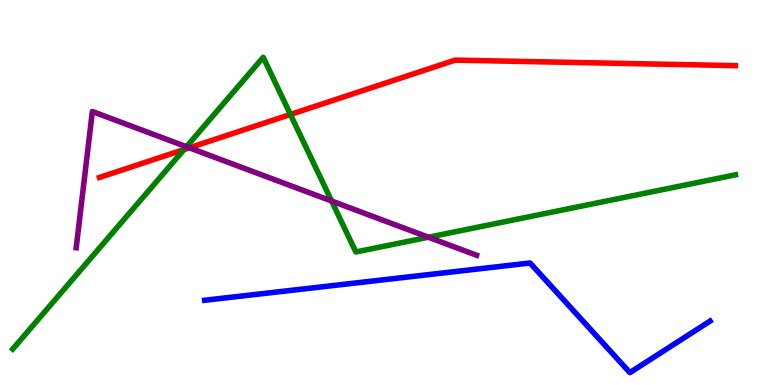[{'lines': ['blue', 'red'], 'intersections': []}, {'lines': ['green', 'red'], 'intersections': [{'x': 2.37, 'y': 6.12}, {'x': 3.75, 'y': 7.03}]}, {'lines': ['purple', 'red'], 'intersections': [{'x': 2.44, 'y': 6.16}]}, {'lines': ['blue', 'green'], 'intersections': []}, {'lines': ['blue', 'purple'], 'intersections': []}, {'lines': ['green', 'purple'], 'intersections': [{'x': 2.41, 'y': 6.19}, {'x': 4.28, 'y': 4.78}, {'x': 5.53, 'y': 3.84}]}]